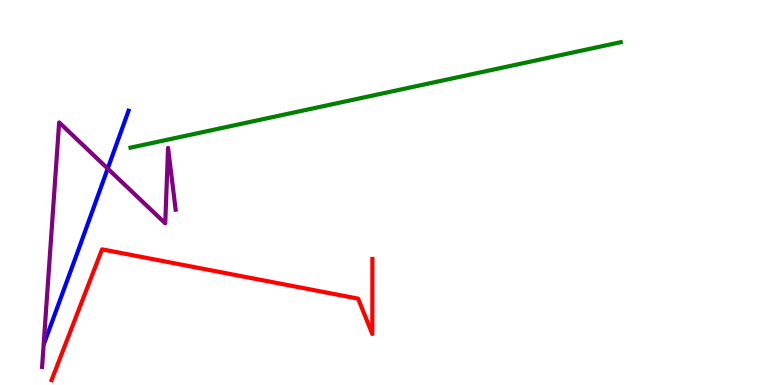[{'lines': ['blue', 'red'], 'intersections': []}, {'lines': ['green', 'red'], 'intersections': []}, {'lines': ['purple', 'red'], 'intersections': []}, {'lines': ['blue', 'green'], 'intersections': []}, {'lines': ['blue', 'purple'], 'intersections': [{'x': 1.39, 'y': 5.62}]}, {'lines': ['green', 'purple'], 'intersections': []}]